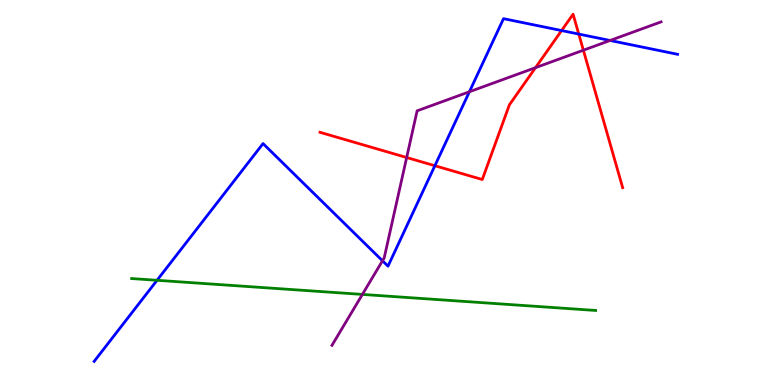[{'lines': ['blue', 'red'], 'intersections': [{'x': 5.61, 'y': 5.7}, {'x': 7.25, 'y': 9.21}, {'x': 7.47, 'y': 9.12}]}, {'lines': ['green', 'red'], 'intersections': []}, {'lines': ['purple', 'red'], 'intersections': [{'x': 5.25, 'y': 5.91}, {'x': 6.91, 'y': 8.24}, {'x': 7.53, 'y': 8.7}]}, {'lines': ['blue', 'green'], 'intersections': [{'x': 2.03, 'y': 2.72}]}, {'lines': ['blue', 'purple'], 'intersections': [{'x': 4.94, 'y': 3.23}, {'x': 6.06, 'y': 7.62}, {'x': 7.87, 'y': 8.95}]}, {'lines': ['green', 'purple'], 'intersections': [{'x': 4.68, 'y': 2.35}]}]